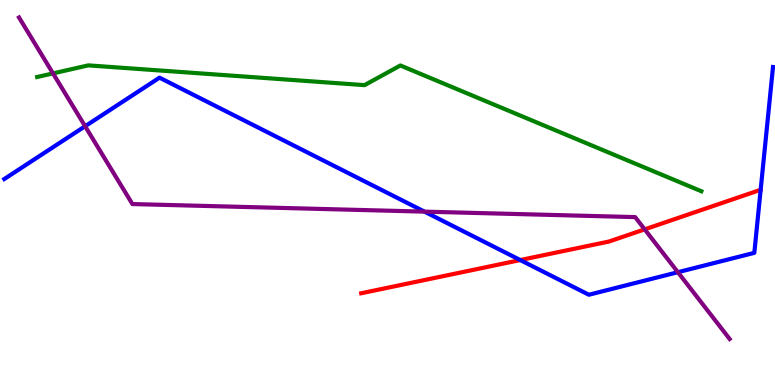[{'lines': ['blue', 'red'], 'intersections': [{'x': 6.71, 'y': 3.25}]}, {'lines': ['green', 'red'], 'intersections': []}, {'lines': ['purple', 'red'], 'intersections': [{'x': 8.32, 'y': 4.04}]}, {'lines': ['blue', 'green'], 'intersections': []}, {'lines': ['blue', 'purple'], 'intersections': [{'x': 1.1, 'y': 6.72}, {'x': 5.48, 'y': 4.5}, {'x': 8.75, 'y': 2.93}]}, {'lines': ['green', 'purple'], 'intersections': [{'x': 0.684, 'y': 8.09}]}]